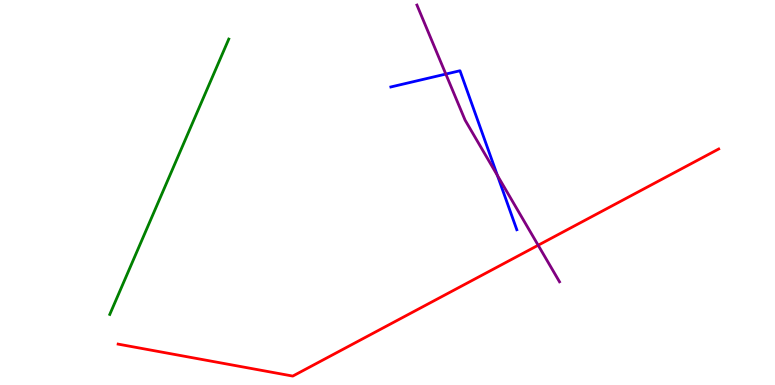[{'lines': ['blue', 'red'], 'intersections': []}, {'lines': ['green', 'red'], 'intersections': []}, {'lines': ['purple', 'red'], 'intersections': [{'x': 6.94, 'y': 3.63}]}, {'lines': ['blue', 'green'], 'intersections': []}, {'lines': ['blue', 'purple'], 'intersections': [{'x': 5.75, 'y': 8.08}, {'x': 6.42, 'y': 5.44}]}, {'lines': ['green', 'purple'], 'intersections': []}]